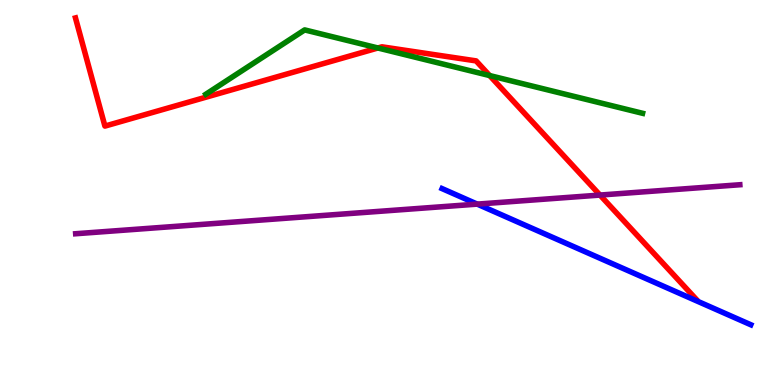[{'lines': ['blue', 'red'], 'intersections': []}, {'lines': ['green', 'red'], 'intersections': [{'x': 4.88, 'y': 8.75}, {'x': 6.32, 'y': 8.04}]}, {'lines': ['purple', 'red'], 'intersections': [{'x': 7.74, 'y': 4.93}]}, {'lines': ['blue', 'green'], 'intersections': []}, {'lines': ['blue', 'purple'], 'intersections': [{'x': 6.16, 'y': 4.7}]}, {'lines': ['green', 'purple'], 'intersections': []}]